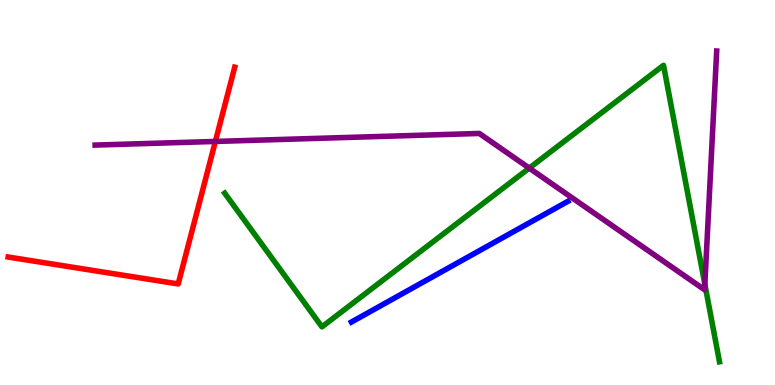[{'lines': ['blue', 'red'], 'intersections': []}, {'lines': ['green', 'red'], 'intersections': []}, {'lines': ['purple', 'red'], 'intersections': [{'x': 2.78, 'y': 6.33}]}, {'lines': ['blue', 'green'], 'intersections': []}, {'lines': ['blue', 'purple'], 'intersections': []}, {'lines': ['green', 'purple'], 'intersections': [{'x': 6.83, 'y': 5.63}, {'x': 9.09, 'y': 2.62}]}]